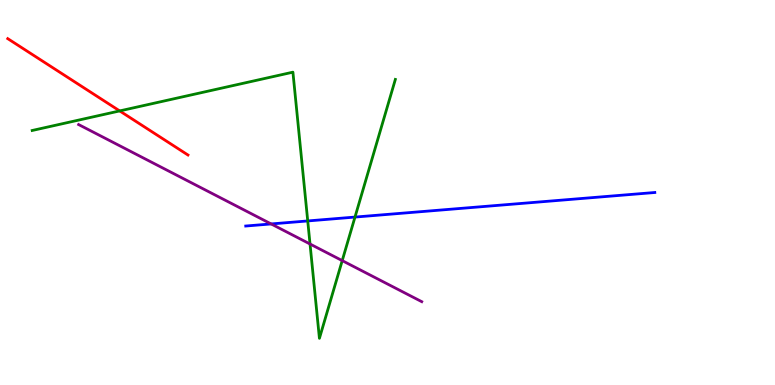[{'lines': ['blue', 'red'], 'intersections': []}, {'lines': ['green', 'red'], 'intersections': [{'x': 1.54, 'y': 7.12}]}, {'lines': ['purple', 'red'], 'intersections': []}, {'lines': ['blue', 'green'], 'intersections': [{'x': 3.97, 'y': 4.26}, {'x': 4.58, 'y': 4.36}]}, {'lines': ['blue', 'purple'], 'intersections': [{'x': 3.5, 'y': 4.18}]}, {'lines': ['green', 'purple'], 'intersections': [{'x': 4.0, 'y': 3.66}, {'x': 4.42, 'y': 3.23}]}]